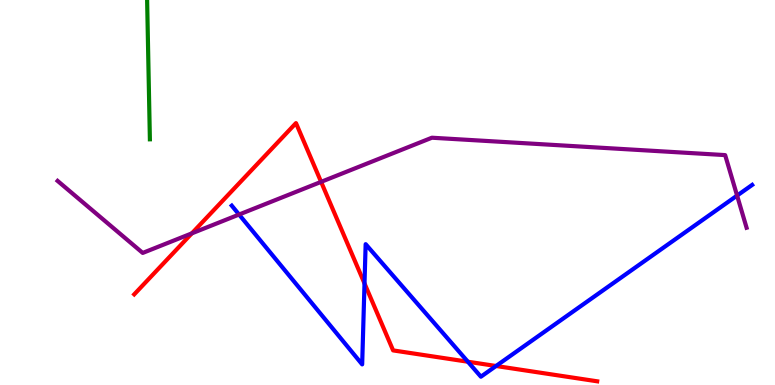[{'lines': ['blue', 'red'], 'intersections': [{'x': 4.7, 'y': 2.64}, {'x': 6.04, 'y': 0.604}, {'x': 6.4, 'y': 0.494}]}, {'lines': ['green', 'red'], 'intersections': []}, {'lines': ['purple', 'red'], 'intersections': [{'x': 2.48, 'y': 3.94}, {'x': 4.14, 'y': 5.28}]}, {'lines': ['blue', 'green'], 'intersections': []}, {'lines': ['blue', 'purple'], 'intersections': [{'x': 3.08, 'y': 4.43}, {'x': 9.51, 'y': 4.92}]}, {'lines': ['green', 'purple'], 'intersections': []}]